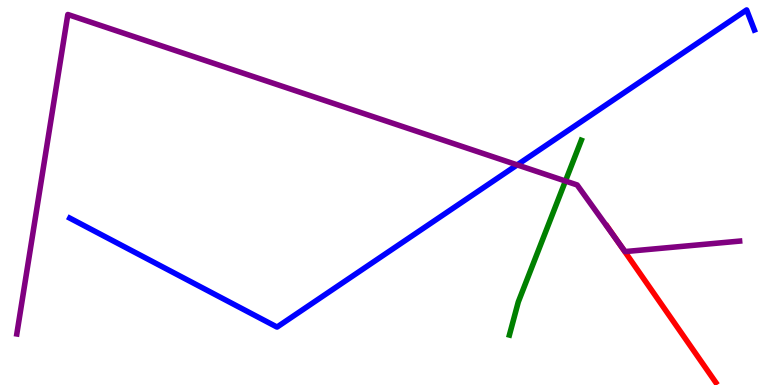[{'lines': ['blue', 'red'], 'intersections': []}, {'lines': ['green', 'red'], 'intersections': []}, {'lines': ['purple', 'red'], 'intersections': [{'x': 7.96, 'y': 3.76}]}, {'lines': ['blue', 'green'], 'intersections': []}, {'lines': ['blue', 'purple'], 'intersections': [{'x': 6.67, 'y': 5.72}]}, {'lines': ['green', 'purple'], 'intersections': [{'x': 7.3, 'y': 5.3}]}]